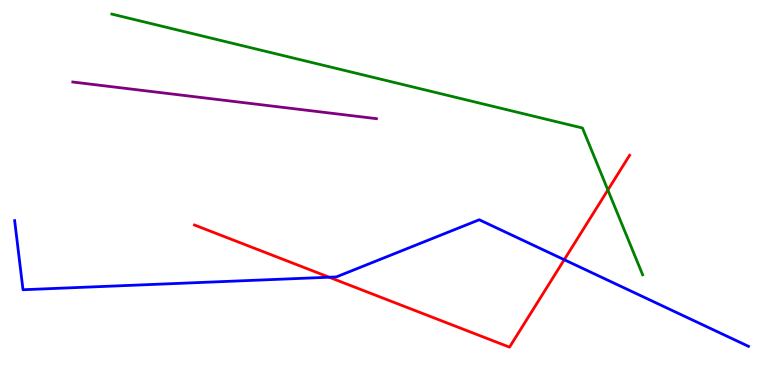[{'lines': ['blue', 'red'], 'intersections': [{'x': 4.25, 'y': 2.8}, {'x': 7.28, 'y': 3.25}]}, {'lines': ['green', 'red'], 'intersections': [{'x': 7.84, 'y': 5.06}]}, {'lines': ['purple', 'red'], 'intersections': []}, {'lines': ['blue', 'green'], 'intersections': []}, {'lines': ['blue', 'purple'], 'intersections': []}, {'lines': ['green', 'purple'], 'intersections': []}]